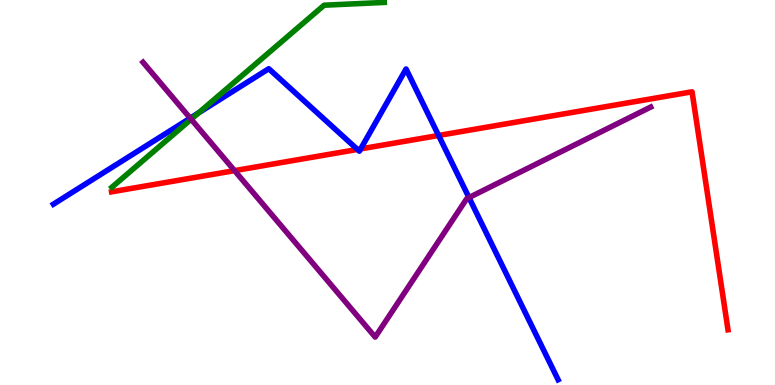[{'lines': ['blue', 'red'], 'intersections': [{'x': 4.61, 'y': 6.12}, {'x': 4.65, 'y': 6.13}, {'x': 5.66, 'y': 6.48}]}, {'lines': ['green', 'red'], 'intersections': []}, {'lines': ['purple', 'red'], 'intersections': [{'x': 3.03, 'y': 5.57}]}, {'lines': ['blue', 'green'], 'intersections': [{'x': 2.56, 'y': 7.07}]}, {'lines': ['blue', 'purple'], 'intersections': [{'x': 2.45, 'y': 6.93}, {'x': 6.05, 'y': 4.87}]}, {'lines': ['green', 'purple'], 'intersections': [{'x': 2.47, 'y': 6.9}]}]